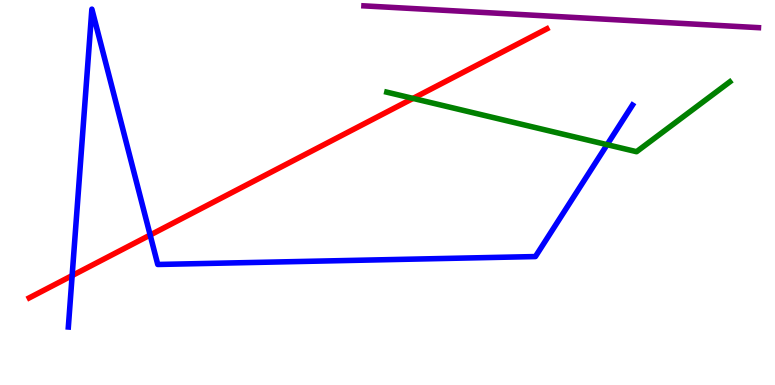[{'lines': ['blue', 'red'], 'intersections': [{'x': 0.931, 'y': 2.84}, {'x': 1.94, 'y': 3.9}]}, {'lines': ['green', 'red'], 'intersections': [{'x': 5.33, 'y': 7.44}]}, {'lines': ['purple', 'red'], 'intersections': []}, {'lines': ['blue', 'green'], 'intersections': [{'x': 7.83, 'y': 6.24}]}, {'lines': ['blue', 'purple'], 'intersections': []}, {'lines': ['green', 'purple'], 'intersections': []}]